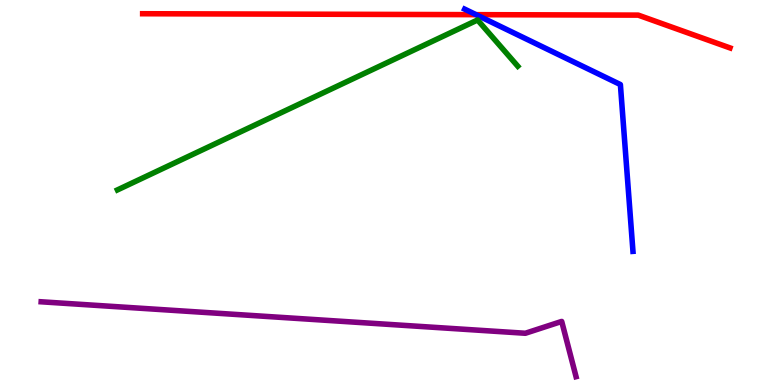[{'lines': ['blue', 'red'], 'intersections': [{'x': 6.14, 'y': 9.62}]}, {'lines': ['green', 'red'], 'intersections': []}, {'lines': ['purple', 'red'], 'intersections': []}, {'lines': ['blue', 'green'], 'intersections': []}, {'lines': ['blue', 'purple'], 'intersections': []}, {'lines': ['green', 'purple'], 'intersections': []}]